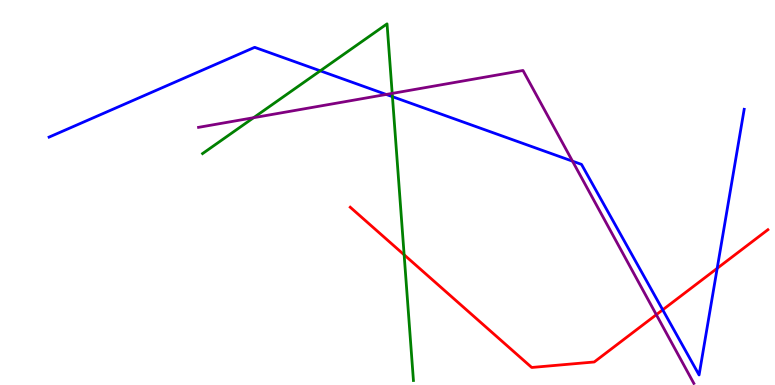[{'lines': ['blue', 'red'], 'intersections': [{'x': 8.55, 'y': 1.95}, {'x': 9.25, 'y': 3.03}]}, {'lines': ['green', 'red'], 'intersections': [{'x': 5.21, 'y': 3.38}]}, {'lines': ['purple', 'red'], 'intersections': [{'x': 8.47, 'y': 1.83}]}, {'lines': ['blue', 'green'], 'intersections': [{'x': 4.13, 'y': 8.16}, {'x': 5.06, 'y': 7.49}]}, {'lines': ['blue', 'purple'], 'intersections': [{'x': 4.98, 'y': 7.55}, {'x': 7.39, 'y': 5.81}]}, {'lines': ['green', 'purple'], 'intersections': [{'x': 3.27, 'y': 6.94}, {'x': 5.06, 'y': 7.57}]}]